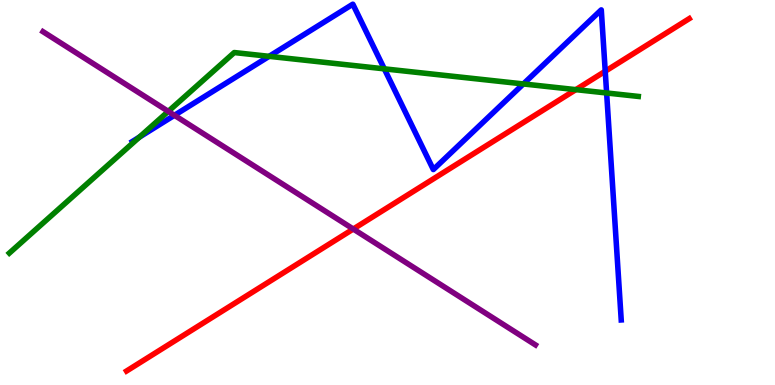[{'lines': ['blue', 'red'], 'intersections': [{'x': 7.81, 'y': 8.15}]}, {'lines': ['green', 'red'], 'intersections': [{'x': 7.43, 'y': 7.67}]}, {'lines': ['purple', 'red'], 'intersections': [{'x': 4.56, 'y': 4.05}]}, {'lines': ['blue', 'green'], 'intersections': [{'x': 1.8, 'y': 6.44}, {'x': 3.47, 'y': 8.54}, {'x': 4.96, 'y': 8.21}, {'x': 6.75, 'y': 7.82}, {'x': 7.83, 'y': 7.58}]}, {'lines': ['blue', 'purple'], 'intersections': [{'x': 2.25, 'y': 7.01}]}, {'lines': ['green', 'purple'], 'intersections': [{'x': 2.17, 'y': 7.11}]}]